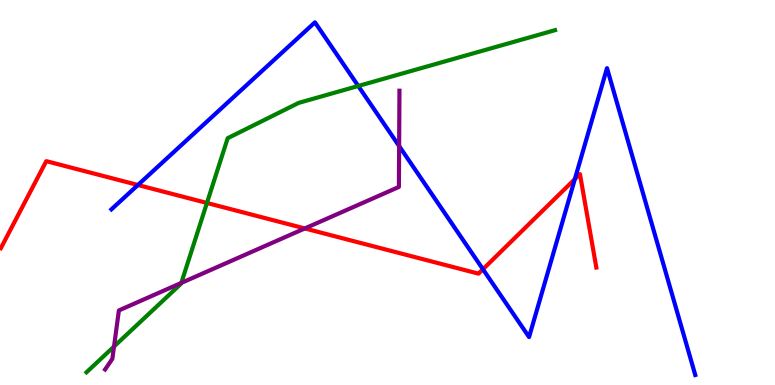[{'lines': ['blue', 'red'], 'intersections': [{'x': 1.78, 'y': 5.19}, {'x': 6.23, 'y': 3.01}, {'x': 7.42, 'y': 5.35}]}, {'lines': ['green', 'red'], 'intersections': [{'x': 2.67, 'y': 4.73}]}, {'lines': ['purple', 'red'], 'intersections': [{'x': 3.93, 'y': 4.07}]}, {'lines': ['blue', 'green'], 'intersections': [{'x': 4.62, 'y': 7.77}]}, {'lines': ['blue', 'purple'], 'intersections': [{'x': 5.15, 'y': 6.21}]}, {'lines': ['green', 'purple'], 'intersections': [{'x': 1.47, 'y': 1.0}, {'x': 2.34, 'y': 2.65}]}]